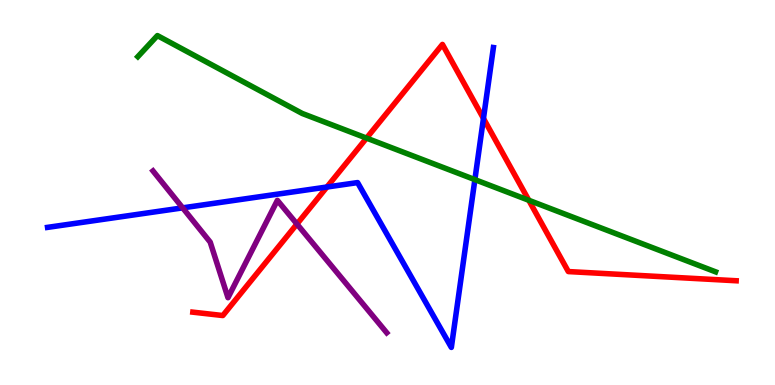[{'lines': ['blue', 'red'], 'intersections': [{'x': 4.22, 'y': 5.14}, {'x': 6.24, 'y': 6.92}]}, {'lines': ['green', 'red'], 'intersections': [{'x': 4.73, 'y': 6.41}, {'x': 6.82, 'y': 4.8}]}, {'lines': ['purple', 'red'], 'intersections': [{'x': 3.83, 'y': 4.18}]}, {'lines': ['blue', 'green'], 'intersections': [{'x': 6.13, 'y': 5.33}]}, {'lines': ['blue', 'purple'], 'intersections': [{'x': 2.36, 'y': 4.6}]}, {'lines': ['green', 'purple'], 'intersections': []}]